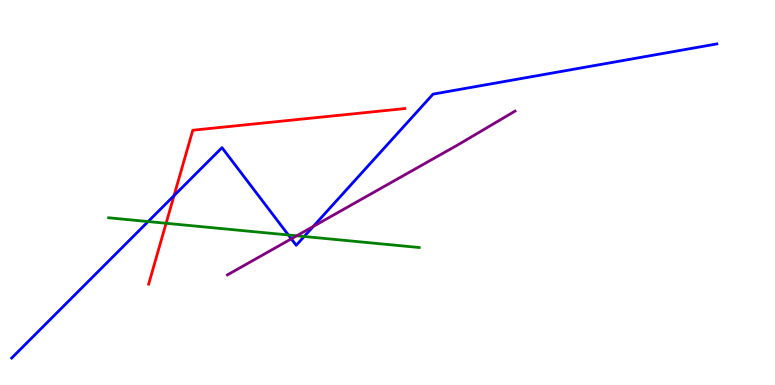[{'lines': ['blue', 'red'], 'intersections': [{'x': 2.25, 'y': 4.92}]}, {'lines': ['green', 'red'], 'intersections': [{'x': 2.14, 'y': 4.2}]}, {'lines': ['purple', 'red'], 'intersections': []}, {'lines': ['blue', 'green'], 'intersections': [{'x': 1.91, 'y': 4.25}, {'x': 3.72, 'y': 3.9}, {'x': 3.92, 'y': 3.86}]}, {'lines': ['blue', 'purple'], 'intersections': [{'x': 3.76, 'y': 3.8}, {'x': 4.04, 'y': 4.12}]}, {'lines': ['green', 'purple'], 'intersections': [{'x': 3.83, 'y': 3.88}]}]